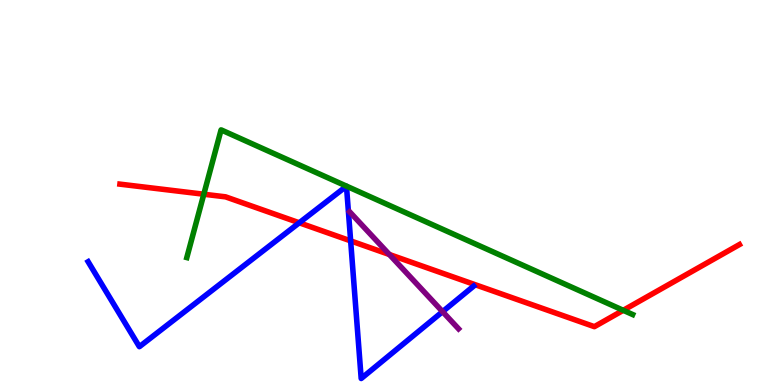[{'lines': ['blue', 'red'], 'intersections': [{'x': 3.86, 'y': 4.21}, {'x': 4.52, 'y': 3.74}]}, {'lines': ['green', 'red'], 'intersections': [{'x': 2.63, 'y': 4.96}, {'x': 8.04, 'y': 1.94}]}, {'lines': ['purple', 'red'], 'intersections': [{'x': 5.02, 'y': 3.39}]}, {'lines': ['blue', 'green'], 'intersections': []}, {'lines': ['blue', 'purple'], 'intersections': [{'x': 5.71, 'y': 1.91}]}, {'lines': ['green', 'purple'], 'intersections': []}]